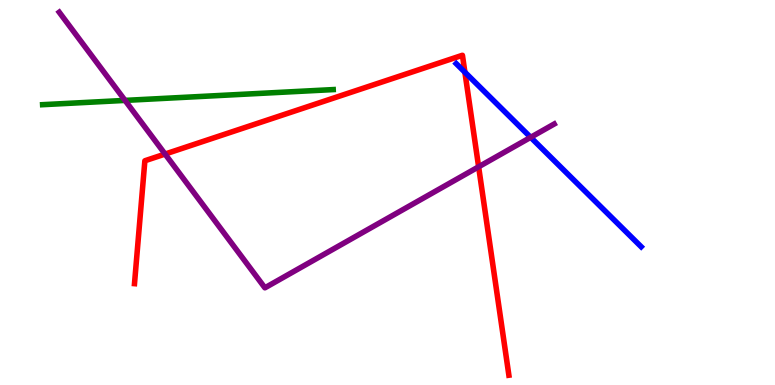[{'lines': ['blue', 'red'], 'intersections': [{'x': 6.0, 'y': 8.12}]}, {'lines': ['green', 'red'], 'intersections': []}, {'lines': ['purple', 'red'], 'intersections': [{'x': 2.13, 'y': 6.0}, {'x': 6.18, 'y': 5.67}]}, {'lines': ['blue', 'green'], 'intersections': []}, {'lines': ['blue', 'purple'], 'intersections': [{'x': 6.85, 'y': 6.43}]}, {'lines': ['green', 'purple'], 'intersections': [{'x': 1.61, 'y': 7.39}]}]